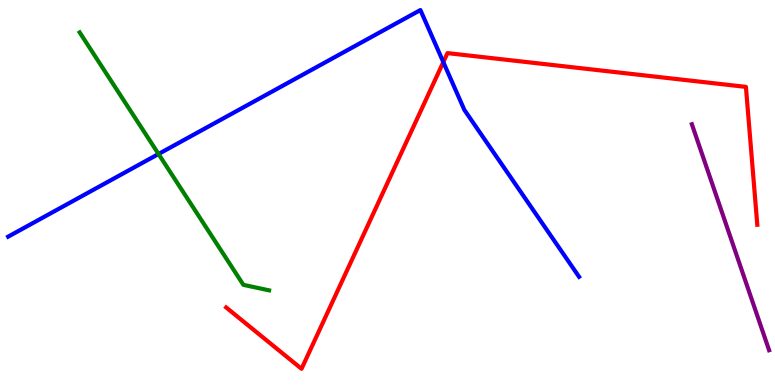[{'lines': ['blue', 'red'], 'intersections': [{'x': 5.72, 'y': 8.39}]}, {'lines': ['green', 'red'], 'intersections': []}, {'lines': ['purple', 'red'], 'intersections': []}, {'lines': ['blue', 'green'], 'intersections': [{'x': 2.05, 'y': 6.0}]}, {'lines': ['blue', 'purple'], 'intersections': []}, {'lines': ['green', 'purple'], 'intersections': []}]